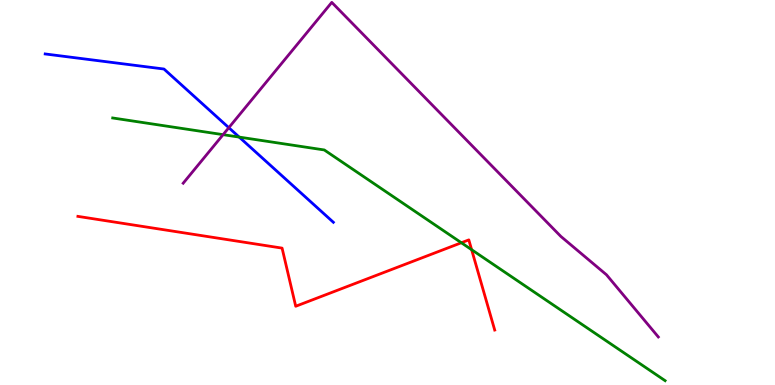[{'lines': ['blue', 'red'], 'intersections': []}, {'lines': ['green', 'red'], 'intersections': [{'x': 5.95, 'y': 3.69}, {'x': 6.09, 'y': 3.51}]}, {'lines': ['purple', 'red'], 'intersections': []}, {'lines': ['blue', 'green'], 'intersections': [{'x': 3.09, 'y': 6.44}]}, {'lines': ['blue', 'purple'], 'intersections': [{'x': 2.95, 'y': 6.68}]}, {'lines': ['green', 'purple'], 'intersections': [{'x': 2.88, 'y': 6.5}]}]